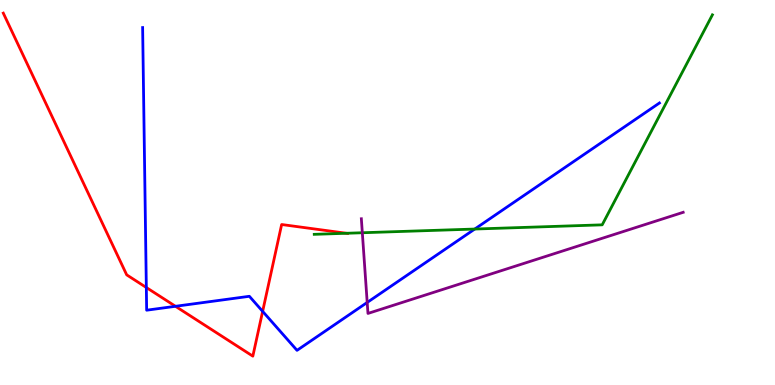[{'lines': ['blue', 'red'], 'intersections': [{'x': 1.89, 'y': 2.53}, {'x': 2.26, 'y': 2.04}, {'x': 3.39, 'y': 1.91}]}, {'lines': ['green', 'red'], 'intersections': [{'x': 4.47, 'y': 3.94}]}, {'lines': ['purple', 'red'], 'intersections': []}, {'lines': ['blue', 'green'], 'intersections': [{'x': 6.13, 'y': 4.05}]}, {'lines': ['blue', 'purple'], 'intersections': [{'x': 4.74, 'y': 2.14}]}, {'lines': ['green', 'purple'], 'intersections': [{'x': 4.68, 'y': 3.95}]}]